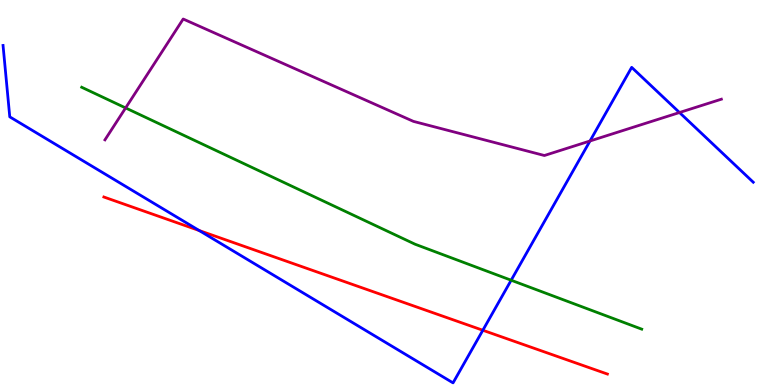[{'lines': ['blue', 'red'], 'intersections': [{'x': 2.57, 'y': 4.01}, {'x': 6.23, 'y': 1.42}]}, {'lines': ['green', 'red'], 'intersections': []}, {'lines': ['purple', 'red'], 'intersections': []}, {'lines': ['blue', 'green'], 'intersections': [{'x': 6.6, 'y': 2.72}]}, {'lines': ['blue', 'purple'], 'intersections': [{'x': 7.61, 'y': 6.34}, {'x': 8.77, 'y': 7.08}]}, {'lines': ['green', 'purple'], 'intersections': [{'x': 1.62, 'y': 7.2}]}]